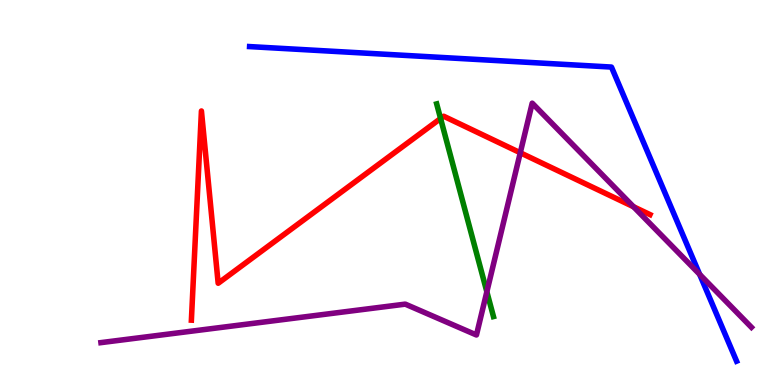[{'lines': ['blue', 'red'], 'intersections': []}, {'lines': ['green', 'red'], 'intersections': [{'x': 5.68, 'y': 6.92}]}, {'lines': ['purple', 'red'], 'intersections': [{'x': 6.71, 'y': 6.03}, {'x': 8.17, 'y': 4.63}]}, {'lines': ['blue', 'green'], 'intersections': []}, {'lines': ['blue', 'purple'], 'intersections': [{'x': 9.03, 'y': 2.87}]}, {'lines': ['green', 'purple'], 'intersections': [{'x': 6.28, 'y': 2.42}]}]